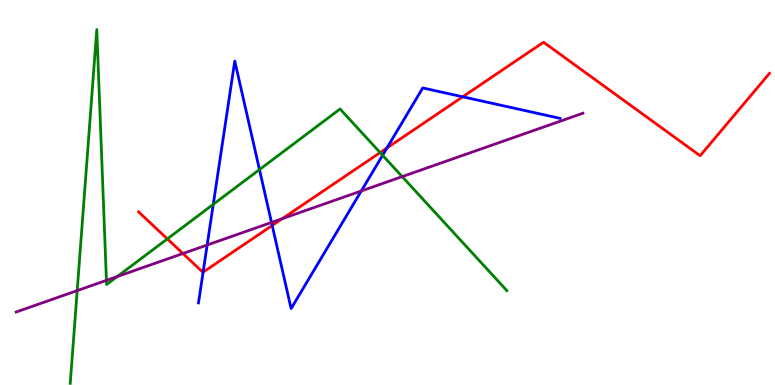[{'lines': ['blue', 'red'], 'intersections': [{'x': 2.62, 'y': 2.93}, {'x': 3.51, 'y': 4.14}, {'x': 4.99, 'y': 6.16}, {'x': 5.97, 'y': 7.49}]}, {'lines': ['green', 'red'], 'intersections': [{'x': 2.16, 'y': 3.8}, {'x': 4.9, 'y': 6.04}]}, {'lines': ['purple', 'red'], 'intersections': [{'x': 2.36, 'y': 3.42}, {'x': 3.64, 'y': 4.32}]}, {'lines': ['blue', 'green'], 'intersections': [{'x': 2.75, 'y': 4.69}, {'x': 3.35, 'y': 5.6}, {'x': 4.94, 'y': 5.97}]}, {'lines': ['blue', 'purple'], 'intersections': [{'x': 2.67, 'y': 3.64}, {'x': 3.5, 'y': 4.22}, {'x': 4.66, 'y': 5.04}]}, {'lines': ['green', 'purple'], 'intersections': [{'x': 0.996, 'y': 2.45}, {'x': 1.37, 'y': 2.72}, {'x': 1.51, 'y': 2.82}, {'x': 5.19, 'y': 5.41}]}]